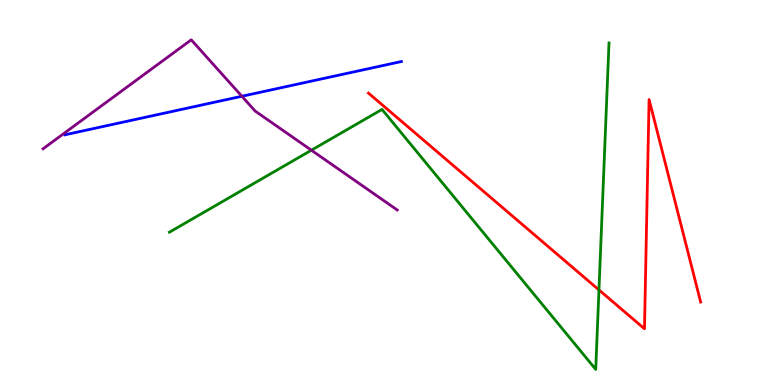[{'lines': ['blue', 'red'], 'intersections': []}, {'lines': ['green', 'red'], 'intersections': [{'x': 7.73, 'y': 2.47}]}, {'lines': ['purple', 'red'], 'intersections': []}, {'lines': ['blue', 'green'], 'intersections': []}, {'lines': ['blue', 'purple'], 'intersections': [{'x': 3.12, 'y': 7.5}]}, {'lines': ['green', 'purple'], 'intersections': [{'x': 4.02, 'y': 6.1}]}]